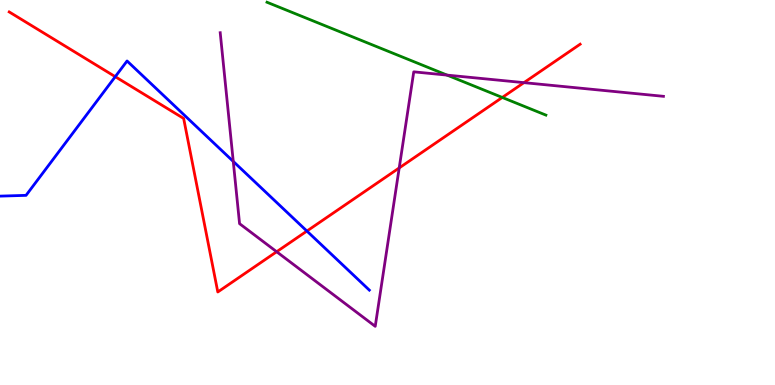[{'lines': ['blue', 'red'], 'intersections': [{'x': 1.49, 'y': 8.01}, {'x': 3.96, 'y': 4.0}]}, {'lines': ['green', 'red'], 'intersections': [{'x': 6.48, 'y': 7.47}]}, {'lines': ['purple', 'red'], 'intersections': [{'x': 3.57, 'y': 3.46}, {'x': 5.15, 'y': 5.64}, {'x': 6.76, 'y': 7.85}]}, {'lines': ['blue', 'green'], 'intersections': []}, {'lines': ['blue', 'purple'], 'intersections': [{'x': 3.01, 'y': 5.81}]}, {'lines': ['green', 'purple'], 'intersections': [{'x': 5.77, 'y': 8.05}]}]